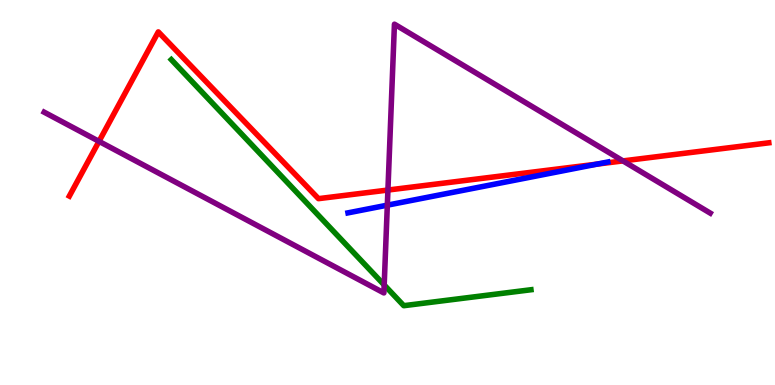[{'lines': ['blue', 'red'], 'intersections': [{'x': 7.7, 'y': 5.74}]}, {'lines': ['green', 'red'], 'intersections': []}, {'lines': ['purple', 'red'], 'intersections': [{'x': 1.28, 'y': 6.33}, {'x': 5.01, 'y': 5.06}, {'x': 8.04, 'y': 5.82}]}, {'lines': ['blue', 'green'], 'intersections': []}, {'lines': ['blue', 'purple'], 'intersections': [{'x': 5.0, 'y': 4.67}]}, {'lines': ['green', 'purple'], 'intersections': [{'x': 4.96, 'y': 2.6}]}]